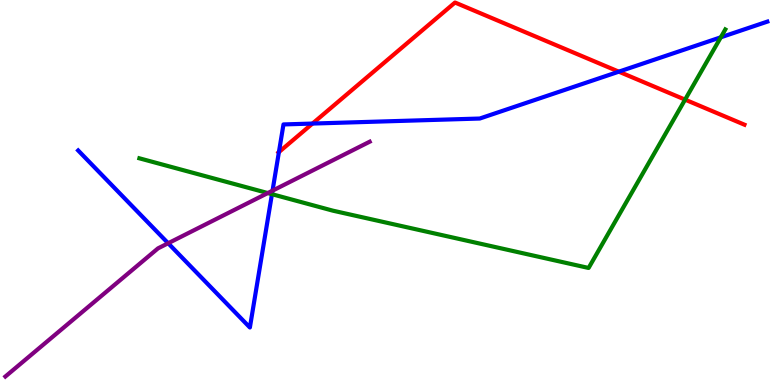[{'lines': ['blue', 'red'], 'intersections': [{'x': 3.6, 'y': 6.05}, {'x': 4.03, 'y': 6.79}, {'x': 7.98, 'y': 8.14}]}, {'lines': ['green', 'red'], 'intersections': [{'x': 8.84, 'y': 7.41}]}, {'lines': ['purple', 'red'], 'intersections': []}, {'lines': ['blue', 'green'], 'intersections': [{'x': 3.51, 'y': 4.96}, {'x': 9.3, 'y': 9.03}]}, {'lines': ['blue', 'purple'], 'intersections': [{'x': 2.17, 'y': 3.68}, {'x': 3.52, 'y': 5.05}]}, {'lines': ['green', 'purple'], 'intersections': [{'x': 3.46, 'y': 4.99}]}]